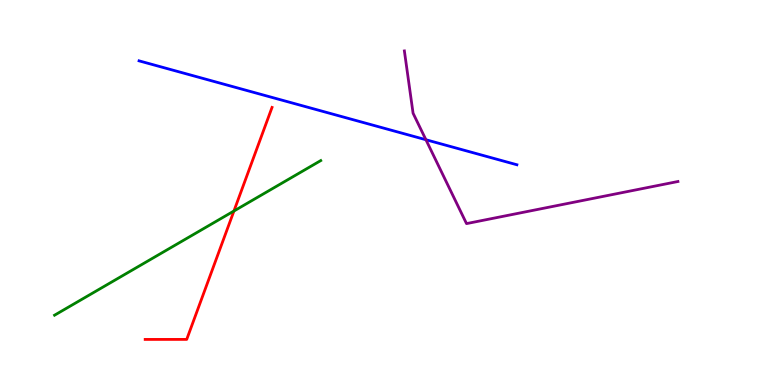[{'lines': ['blue', 'red'], 'intersections': []}, {'lines': ['green', 'red'], 'intersections': [{'x': 3.02, 'y': 4.52}]}, {'lines': ['purple', 'red'], 'intersections': []}, {'lines': ['blue', 'green'], 'intersections': []}, {'lines': ['blue', 'purple'], 'intersections': [{'x': 5.5, 'y': 6.37}]}, {'lines': ['green', 'purple'], 'intersections': []}]